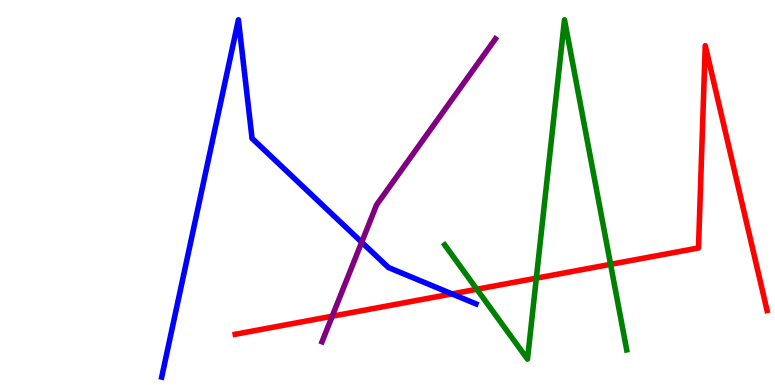[{'lines': ['blue', 'red'], 'intersections': [{'x': 5.83, 'y': 2.37}]}, {'lines': ['green', 'red'], 'intersections': [{'x': 6.15, 'y': 2.49}, {'x': 6.92, 'y': 2.77}, {'x': 7.88, 'y': 3.13}]}, {'lines': ['purple', 'red'], 'intersections': [{'x': 4.29, 'y': 1.79}]}, {'lines': ['blue', 'green'], 'intersections': []}, {'lines': ['blue', 'purple'], 'intersections': [{'x': 4.67, 'y': 3.71}]}, {'lines': ['green', 'purple'], 'intersections': []}]